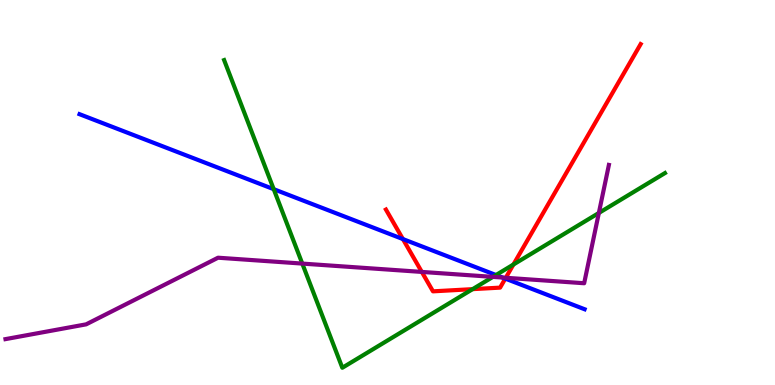[{'lines': ['blue', 'red'], 'intersections': [{'x': 5.2, 'y': 3.79}, {'x': 6.52, 'y': 2.76}]}, {'lines': ['green', 'red'], 'intersections': [{'x': 6.1, 'y': 2.49}, {'x': 6.62, 'y': 3.13}]}, {'lines': ['purple', 'red'], 'intersections': [{'x': 5.44, 'y': 2.94}, {'x': 6.53, 'y': 2.79}]}, {'lines': ['blue', 'green'], 'intersections': [{'x': 3.53, 'y': 5.09}, {'x': 6.4, 'y': 2.86}]}, {'lines': ['blue', 'purple'], 'intersections': [{'x': 6.48, 'y': 2.79}]}, {'lines': ['green', 'purple'], 'intersections': [{'x': 3.9, 'y': 3.15}, {'x': 6.36, 'y': 2.81}, {'x': 7.73, 'y': 4.47}]}]